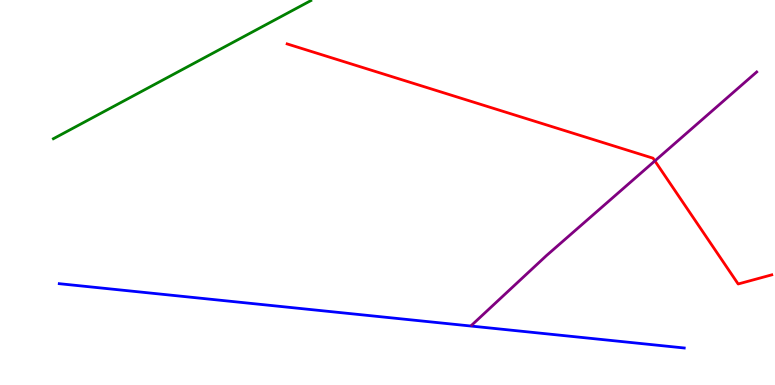[{'lines': ['blue', 'red'], 'intersections': []}, {'lines': ['green', 'red'], 'intersections': []}, {'lines': ['purple', 'red'], 'intersections': [{'x': 8.45, 'y': 5.82}]}, {'lines': ['blue', 'green'], 'intersections': []}, {'lines': ['blue', 'purple'], 'intersections': []}, {'lines': ['green', 'purple'], 'intersections': []}]